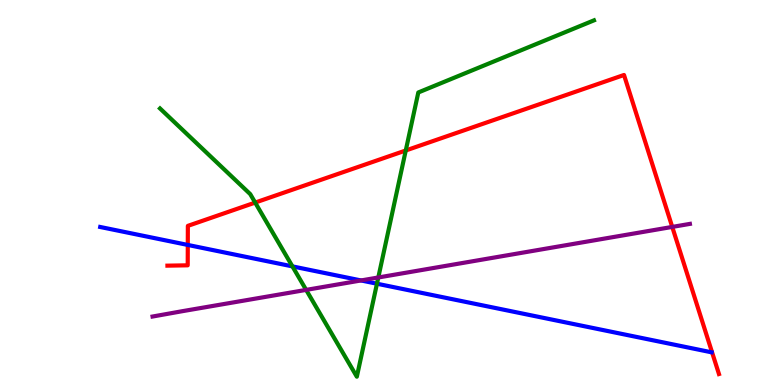[{'lines': ['blue', 'red'], 'intersections': [{'x': 2.42, 'y': 3.64}]}, {'lines': ['green', 'red'], 'intersections': [{'x': 3.29, 'y': 4.74}, {'x': 5.24, 'y': 6.09}]}, {'lines': ['purple', 'red'], 'intersections': [{'x': 8.67, 'y': 4.11}]}, {'lines': ['blue', 'green'], 'intersections': [{'x': 3.77, 'y': 3.08}, {'x': 4.86, 'y': 2.63}]}, {'lines': ['blue', 'purple'], 'intersections': [{'x': 4.66, 'y': 2.72}]}, {'lines': ['green', 'purple'], 'intersections': [{'x': 3.95, 'y': 2.47}, {'x': 4.88, 'y': 2.79}]}]